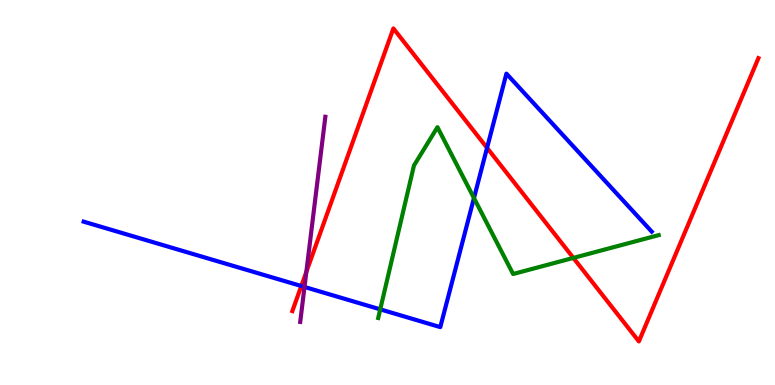[{'lines': ['blue', 'red'], 'intersections': [{'x': 3.89, 'y': 2.57}, {'x': 6.28, 'y': 6.16}]}, {'lines': ['green', 'red'], 'intersections': [{'x': 7.4, 'y': 3.3}]}, {'lines': ['purple', 'red'], 'intersections': [{'x': 3.95, 'y': 2.94}]}, {'lines': ['blue', 'green'], 'intersections': [{'x': 4.91, 'y': 1.96}, {'x': 6.12, 'y': 4.86}]}, {'lines': ['blue', 'purple'], 'intersections': [{'x': 3.93, 'y': 2.55}]}, {'lines': ['green', 'purple'], 'intersections': []}]